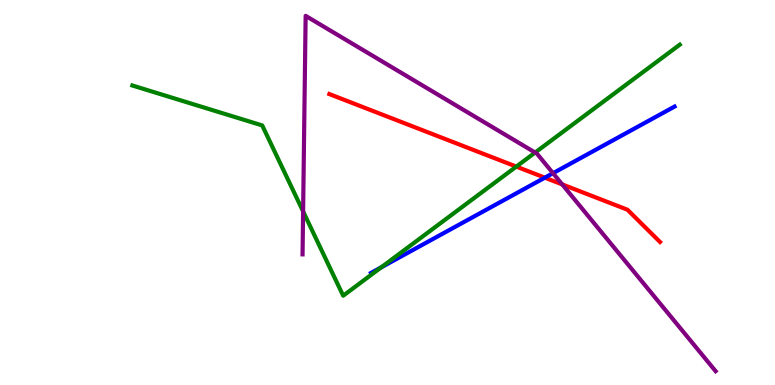[{'lines': ['blue', 'red'], 'intersections': [{'x': 7.03, 'y': 5.39}]}, {'lines': ['green', 'red'], 'intersections': [{'x': 6.66, 'y': 5.67}]}, {'lines': ['purple', 'red'], 'intersections': [{'x': 7.25, 'y': 5.21}]}, {'lines': ['blue', 'green'], 'intersections': [{'x': 4.92, 'y': 3.06}]}, {'lines': ['blue', 'purple'], 'intersections': [{'x': 7.14, 'y': 5.5}]}, {'lines': ['green', 'purple'], 'intersections': [{'x': 3.91, 'y': 4.51}, {'x': 6.91, 'y': 6.04}]}]